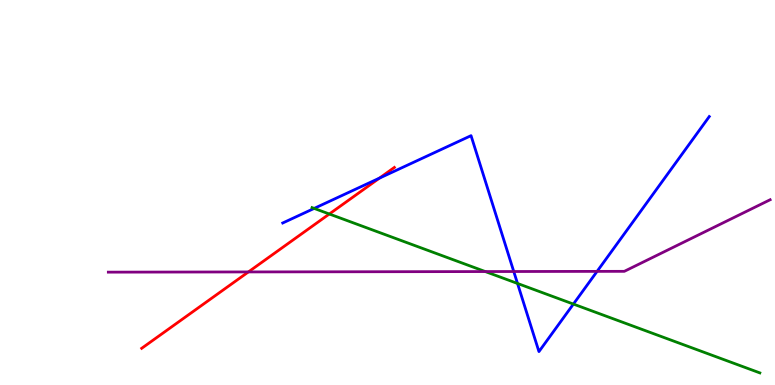[{'lines': ['blue', 'red'], 'intersections': [{'x': 4.9, 'y': 5.37}]}, {'lines': ['green', 'red'], 'intersections': [{'x': 4.25, 'y': 4.44}]}, {'lines': ['purple', 'red'], 'intersections': [{'x': 3.21, 'y': 2.94}]}, {'lines': ['blue', 'green'], 'intersections': [{'x': 4.05, 'y': 4.59}, {'x': 6.68, 'y': 2.64}, {'x': 7.4, 'y': 2.1}]}, {'lines': ['blue', 'purple'], 'intersections': [{'x': 6.63, 'y': 2.95}, {'x': 7.7, 'y': 2.95}]}, {'lines': ['green', 'purple'], 'intersections': [{'x': 6.26, 'y': 2.95}]}]